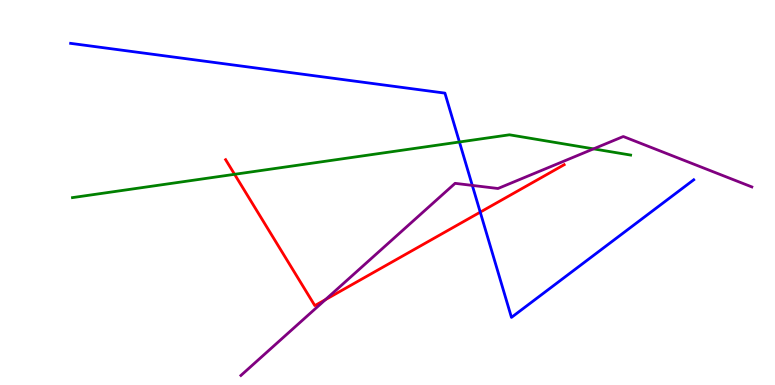[{'lines': ['blue', 'red'], 'intersections': [{'x': 6.2, 'y': 4.49}]}, {'lines': ['green', 'red'], 'intersections': [{'x': 3.03, 'y': 5.47}]}, {'lines': ['purple', 'red'], 'intersections': [{'x': 4.2, 'y': 2.22}]}, {'lines': ['blue', 'green'], 'intersections': [{'x': 5.93, 'y': 6.31}]}, {'lines': ['blue', 'purple'], 'intersections': [{'x': 6.09, 'y': 5.18}]}, {'lines': ['green', 'purple'], 'intersections': [{'x': 7.66, 'y': 6.13}]}]